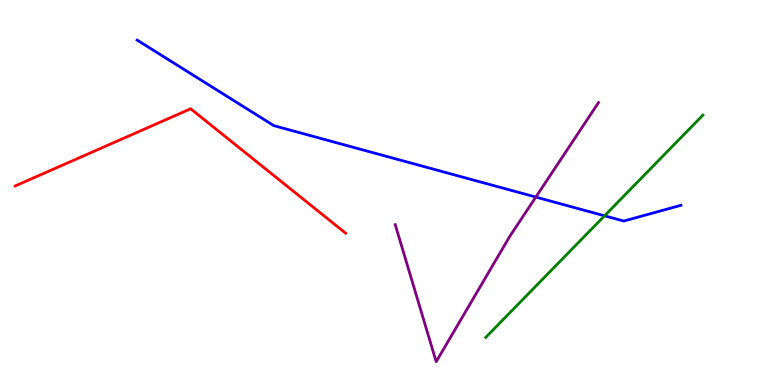[{'lines': ['blue', 'red'], 'intersections': []}, {'lines': ['green', 'red'], 'intersections': []}, {'lines': ['purple', 'red'], 'intersections': []}, {'lines': ['blue', 'green'], 'intersections': [{'x': 7.8, 'y': 4.39}]}, {'lines': ['blue', 'purple'], 'intersections': [{'x': 6.91, 'y': 4.88}]}, {'lines': ['green', 'purple'], 'intersections': []}]